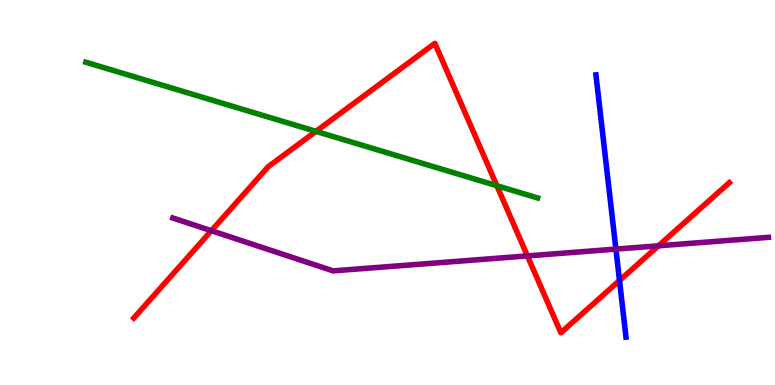[{'lines': ['blue', 'red'], 'intersections': [{'x': 7.99, 'y': 2.71}]}, {'lines': ['green', 'red'], 'intersections': [{'x': 4.08, 'y': 6.59}, {'x': 6.41, 'y': 5.18}]}, {'lines': ['purple', 'red'], 'intersections': [{'x': 2.73, 'y': 4.01}, {'x': 6.81, 'y': 3.35}, {'x': 8.5, 'y': 3.62}]}, {'lines': ['blue', 'green'], 'intersections': []}, {'lines': ['blue', 'purple'], 'intersections': [{'x': 7.95, 'y': 3.53}]}, {'lines': ['green', 'purple'], 'intersections': []}]